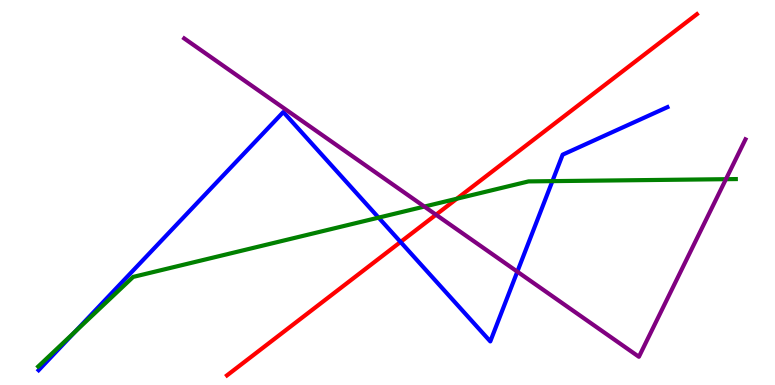[{'lines': ['blue', 'red'], 'intersections': [{'x': 5.17, 'y': 3.72}]}, {'lines': ['green', 'red'], 'intersections': [{'x': 5.89, 'y': 4.84}]}, {'lines': ['purple', 'red'], 'intersections': [{'x': 5.63, 'y': 4.42}]}, {'lines': ['blue', 'green'], 'intersections': [{'x': 0.97, 'y': 1.39}, {'x': 4.89, 'y': 4.35}, {'x': 7.13, 'y': 5.3}]}, {'lines': ['blue', 'purple'], 'intersections': [{'x': 6.68, 'y': 2.94}]}, {'lines': ['green', 'purple'], 'intersections': [{'x': 5.48, 'y': 4.63}, {'x': 9.37, 'y': 5.35}]}]